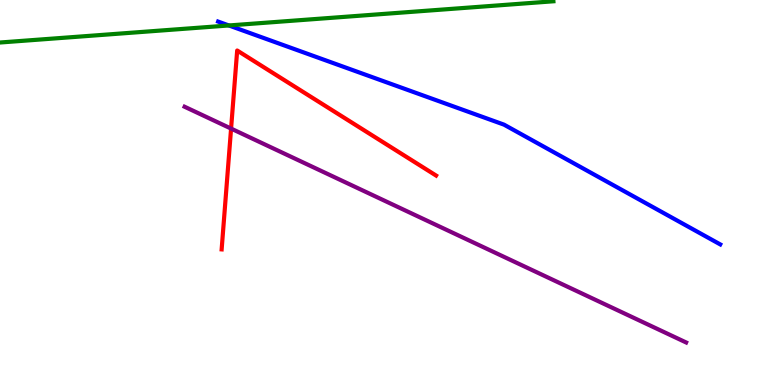[{'lines': ['blue', 'red'], 'intersections': []}, {'lines': ['green', 'red'], 'intersections': []}, {'lines': ['purple', 'red'], 'intersections': [{'x': 2.98, 'y': 6.66}]}, {'lines': ['blue', 'green'], 'intersections': [{'x': 2.95, 'y': 9.34}]}, {'lines': ['blue', 'purple'], 'intersections': []}, {'lines': ['green', 'purple'], 'intersections': []}]